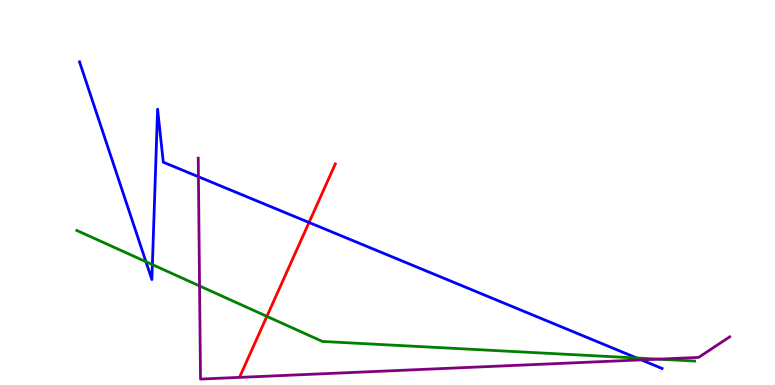[{'lines': ['blue', 'red'], 'intersections': [{'x': 3.99, 'y': 4.22}]}, {'lines': ['green', 'red'], 'intersections': [{'x': 3.44, 'y': 1.78}]}, {'lines': ['purple', 'red'], 'intersections': []}, {'lines': ['blue', 'green'], 'intersections': [{'x': 1.88, 'y': 3.2}, {'x': 1.97, 'y': 3.13}, {'x': 8.22, 'y': 0.701}]}, {'lines': ['blue', 'purple'], 'intersections': [{'x': 2.56, 'y': 5.41}, {'x': 8.28, 'y': 0.652}]}, {'lines': ['green', 'purple'], 'intersections': [{'x': 2.57, 'y': 2.57}, {'x': 8.49, 'y': 0.672}]}]